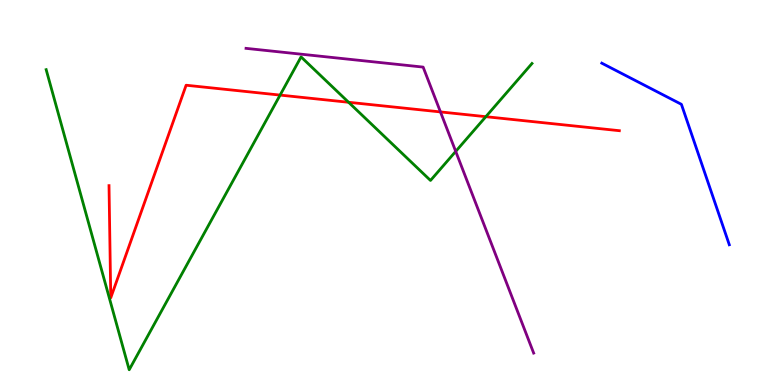[{'lines': ['blue', 'red'], 'intersections': []}, {'lines': ['green', 'red'], 'intersections': [{'x': 3.61, 'y': 7.53}, {'x': 4.5, 'y': 7.34}, {'x': 6.27, 'y': 6.97}]}, {'lines': ['purple', 'red'], 'intersections': [{'x': 5.68, 'y': 7.09}]}, {'lines': ['blue', 'green'], 'intersections': []}, {'lines': ['blue', 'purple'], 'intersections': []}, {'lines': ['green', 'purple'], 'intersections': [{'x': 5.88, 'y': 6.07}]}]